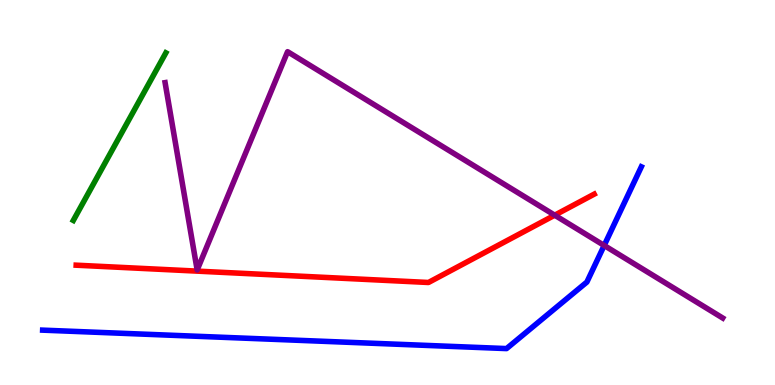[{'lines': ['blue', 'red'], 'intersections': []}, {'lines': ['green', 'red'], 'intersections': []}, {'lines': ['purple', 'red'], 'intersections': [{'x': 7.16, 'y': 4.41}]}, {'lines': ['blue', 'green'], 'intersections': []}, {'lines': ['blue', 'purple'], 'intersections': [{'x': 7.8, 'y': 3.62}]}, {'lines': ['green', 'purple'], 'intersections': []}]